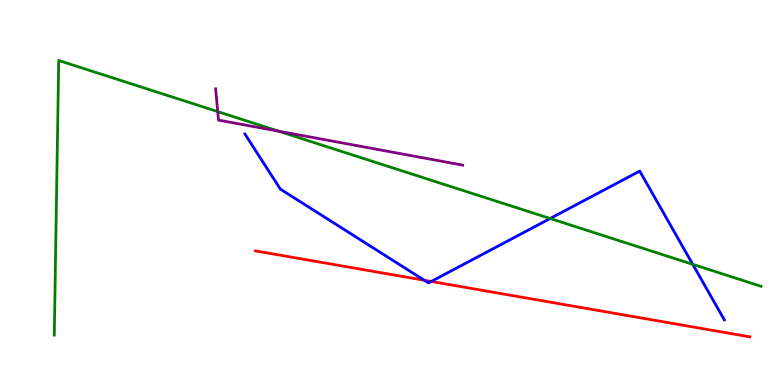[{'lines': ['blue', 'red'], 'intersections': [{'x': 5.47, 'y': 2.72}, {'x': 5.56, 'y': 2.69}]}, {'lines': ['green', 'red'], 'intersections': []}, {'lines': ['purple', 'red'], 'intersections': []}, {'lines': ['blue', 'green'], 'intersections': [{'x': 7.1, 'y': 4.32}, {'x': 8.94, 'y': 3.13}]}, {'lines': ['blue', 'purple'], 'intersections': []}, {'lines': ['green', 'purple'], 'intersections': [{'x': 2.81, 'y': 7.1}, {'x': 3.6, 'y': 6.59}]}]